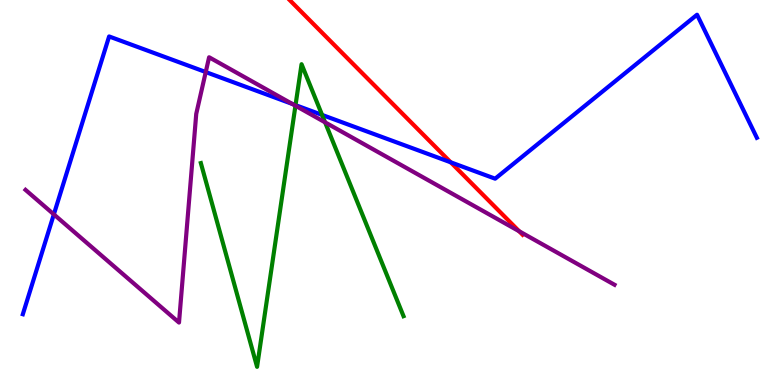[{'lines': ['blue', 'red'], 'intersections': [{'x': 5.82, 'y': 5.78}]}, {'lines': ['green', 'red'], 'intersections': []}, {'lines': ['purple', 'red'], 'intersections': [{'x': 6.7, 'y': 3.99}]}, {'lines': ['blue', 'green'], 'intersections': [{'x': 3.81, 'y': 7.27}, {'x': 4.16, 'y': 7.02}]}, {'lines': ['blue', 'purple'], 'intersections': [{'x': 0.695, 'y': 4.43}, {'x': 2.65, 'y': 8.13}, {'x': 3.77, 'y': 7.3}]}, {'lines': ['green', 'purple'], 'intersections': [{'x': 3.81, 'y': 7.25}, {'x': 4.19, 'y': 6.82}]}]